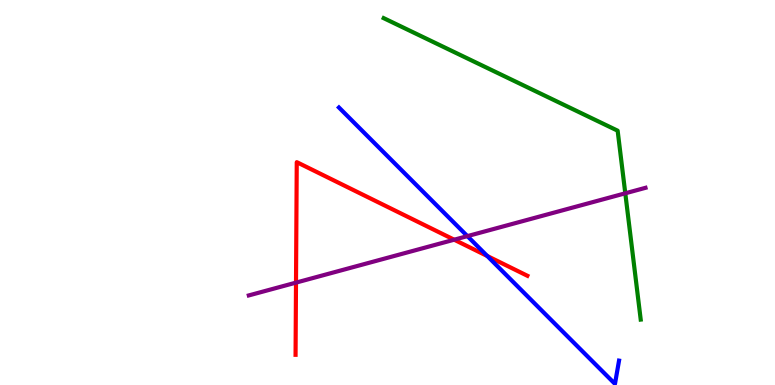[{'lines': ['blue', 'red'], 'intersections': [{'x': 6.29, 'y': 3.35}]}, {'lines': ['green', 'red'], 'intersections': []}, {'lines': ['purple', 'red'], 'intersections': [{'x': 3.82, 'y': 2.66}, {'x': 5.86, 'y': 3.77}]}, {'lines': ['blue', 'green'], 'intersections': []}, {'lines': ['blue', 'purple'], 'intersections': [{'x': 6.03, 'y': 3.87}]}, {'lines': ['green', 'purple'], 'intersections': [{'x': 8.07, 'y': 4.98}]}]